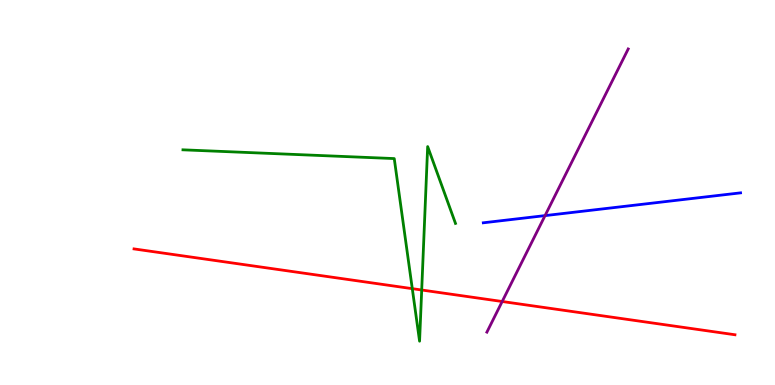[{'lines': ['blue', 'red'], 'intersections': []}, {'lines': ['green', 'red'], 'intersections': [{'x': 5.32, 'y': 2.5}, {'x': 5.44, 'y': 2.47}]}, {'lines': ['purple', 'red'], 'intersections': [{'x': 6.48, 'y': 2.17}]}, {'lines': ['blue', 'green'], 'intersections': []}, {'lines': ['blue', 'purple'], 'intersections': [{'x': 7.03, 'y': 4.4}]}, {'lines': ['green', 'purple'], 'intersections': []}]